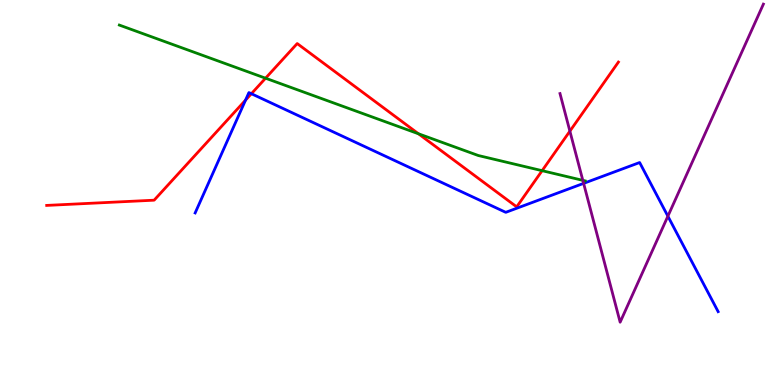[{'lines': ['blue', 'red'], 'intersections': [{'x': 3.17, 'y': 7.4}, {'x': 3.24, 'y': 7.57}]}, {'lines': ['green', 'red'], 'intersections': [{'x': 3.43, 'y': 7.97}, {'x': 5.4, 'y': 6.53}, {'x': 7.0, 'y': 5.57}]}, {'lines': ['purple', 'red'], 'intersections': [{'x': 7.35, 'y': 6.59}]}, {'lines': ['blue', 'green'], 'intersections': []}, {'lines': ['blue', 'purple'], 'intersections': [{'x': 7.53, 'y': 5.24}, {'x': 8.62, 'y': 4.38}]}, {'lines': ['green', 'purple'], 'intersections': [{'x': 7.52, 'y': 5.32}]}]